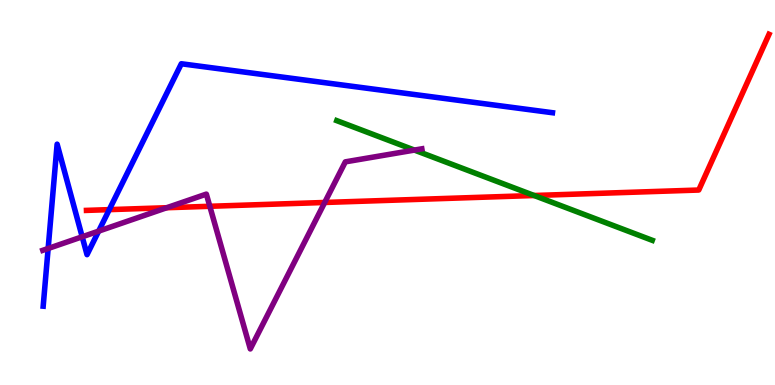[{'lines': ['blue', 'red'], 'intersections': [{'x': 1.41, 'y': 4.55}]}, {'lines': ['green', 'red'], 'intersections': [{'x': 6.89, 'y': 4.92}]}, {'lines': ['purple', 'red'], 'intersections': [{'x': 2.15, 'y': 4.6}, {'x': 2.71, 'y': 4.64}, {'x': 4.19, 'y': 4.74}]}, {'lines': ['blue', 'green'], 'intersections': []}, {'lines': ['blue', 'purple'], 'intersections': [{'x': 0.621, 'y': 3.55}, {'x': 1.06, 'y': 3.85}, {'x': 1.27, 'y': 4.0}]}, {'lines': ['green', 'purple'], 'intersections': [{'x': 5.35, 'y': 6.1}]}]